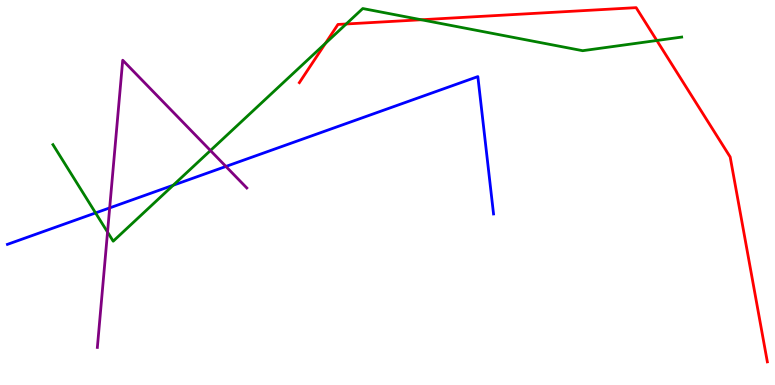[{'lines': ['blue', 'red'], 'intersections': []}, {'lines': ['green', 'red'], 'intersections': [{'x': 4.2, 'y': 8.87}, {'x': 4.47, 'y': 9.38}, {'x': 5.44, 'y': 9.49}, {'x': 8.48, 'y': 8.95}]}, {'lines': ['purple', 'red'], 'intersections': []}, {'lines': ['blue', 'green'], 'intersections': [{'x': 1.23, 'y': 4.47}, {'x': 2.23, 'y': 5.19}]}, {'lines': ['blue', 'purple'], 'intersections': [{'x': 1.42, 'y': 4.6}, {'x': 2.91, 'y': 5.68}]}, {'lines': ['green', 'purple'], 'intersections': [{'x': 1.39, 'y': 3.97}, {'x': 2.72, 'y': 6.09}]}]